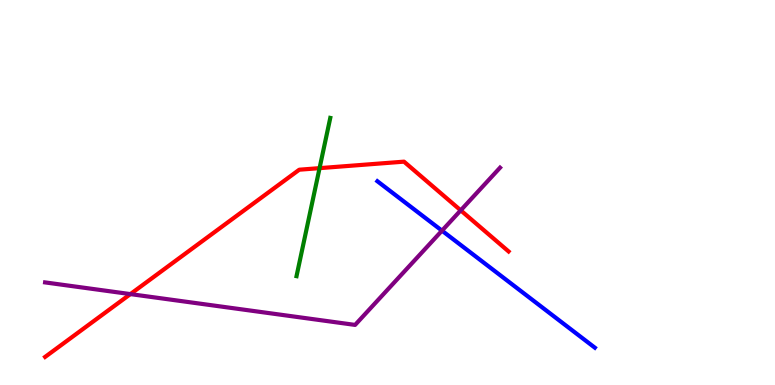[{'lines': ['blue', 'red'], 'intersections': []}, {'lines': ['green', 'red'], 'intersections': [{'x': 4.12, 'y': 5.63}]}, {'lines': ['purple', 'red'], 'intersections': [{'x': 1.68, 'y': 2.36}, {'x': 5.94, 'y': 4.54}]}, {'lines': ['blue', 'green'], 'intersections': []}, {'lines': ['blue', 'purple'], 'intersections': [{'x': 5.7, 'y': 4.01}]}, {'lines': ['green', 'purple'], 'intersections': []}]